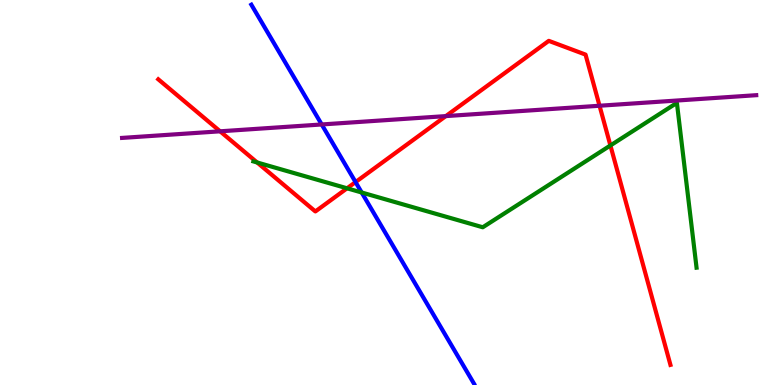[{'lines': ['blue', 'red'], 'intersections': [{'x': 4.59, 'y': 5.27}]}, {'lines': ['green', 'red'], 'intersections': [{'x': 3.32, 'y': 5.78}, {'x': 4.48, 'y': 5.11}, {'x': 7.88, 'y': 6.22}]}, {'lines': ['purple', 'red'], 'intersections': [{'x': 2.84, 'y': 6.59}, {'x': 5.75, 'y': 6.98}, {'x': 7.74, 'y': 7.25}]}, {'lines': ['blue', 'green'], 'intersections': [{'x': 4.67, 'y': 5.0}]}, {'lines': ['blue', 'purple'], 'intersections': [{'x': 4.15, 'y': 6.77}]}, {'lines': ['green', 'purple'], 'intersections': []}]